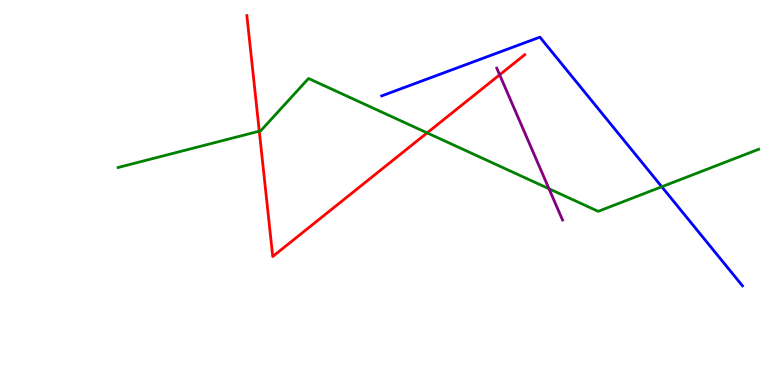[{'lines': ['blue', 'red'], 'intersections': []}, {'lines': ['green', 'red'], 'intersections': [{'x': 3.35, 'y': 6.59}, {'x': 5.51, 'y': 6.55}]}, {'lines': ['purple', 'red'], 'intersections': [{'x': 6.45, 'y': 8.06}]}, {'lines': ['blue', 'green'], 'intersections': [{'x': 8.54, 'y': 5.15}]}, {'lines': ['blue', 'purple'], 'intersections': []}, {'lines': ['green', 'purple'], 'intersections': [{'x': 7.08, 'y': 5.1}]}]